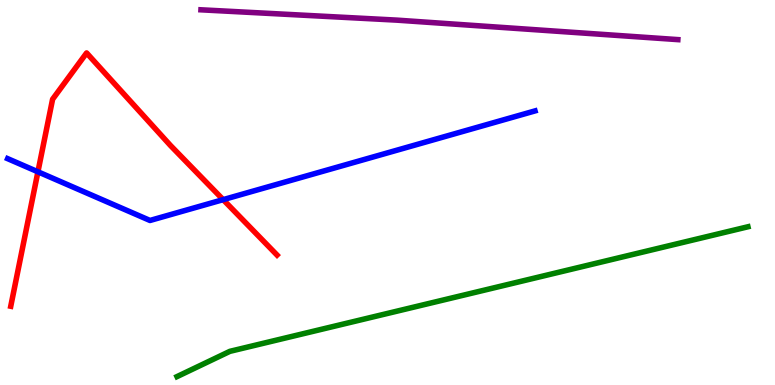[{'lines': ['blue', 'red'], 'intersections': [{'x': 0.489, 'y': 5.54}, {'x': 2.88, 'y': 4.81}]}, {'lines': ['green', 'red'], 'intersections': []}, {'lines': ['purple', 'red'], 'intersections': []}, {'lines': ['blue', 'green'], 'intersections': []}, {'lines': ['blue', 'purple'], 'intersections': []}, {'lines': ['green', 'purple'], 'intersections': []}]